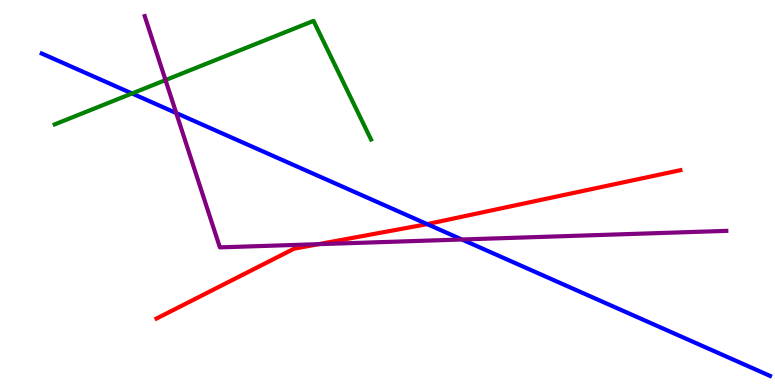[{'lines': ['blue', 'red'], 'intersections': [{'x': 5.51, 'y': 4.18}]}, {'lines': ['green', 'red'], 'intersections': []}, {'lines': ['purple', 'red'], 'intersections': [{'x': 4.11, 'y': 3.66}]}, {'lines': ['blue', 'green'], 'intersections': [{'x': 1.7, 'y': 7.57}]}, {'lines': ['blue', 'purple'], 'intersections': [{'x': 2.27, 'y': 7.06}, {'x': 5.96, 'y': 3.78}]}, {'lines': ['green', 'purple'], 'intersections': [{'x': 2.14, 'y': 7.92}]}]